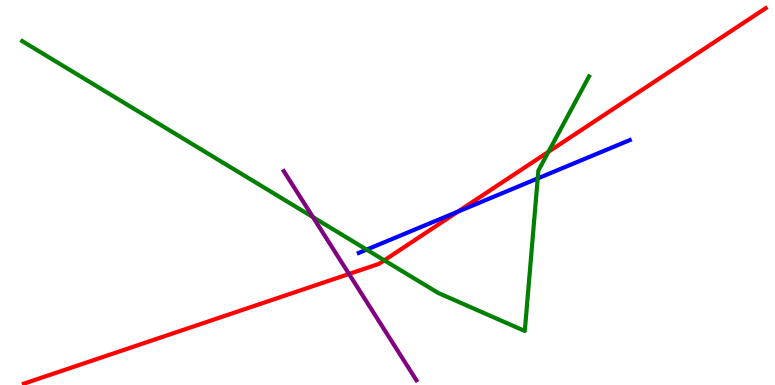[{'lines': ['blue', 'red'], 'intersections': [{'x': 5.91, 'y': 4.5}]}, {'lines': ['green', 'red'], 'intersections': [{'x': 4.96, 'y': 3.24}, {'x': 7.08, 'y': 6.06}]}, {'lines': ['purple', 'red'], 'intersections': [{'x': 4.5, 'y': 2.88}]}, {'lines': ['blue', 'green'], 'intersections': [{'x': 4.73, 'y': 3.52}, {'x': 6.94, 'y': 5.37}]}, {'lines': ['blue', 'purple'], 'intersections': []}, {'lines': ['green', 'purple'], 'intersections': [{'x': 4.04, 'y': 4.36}]}]